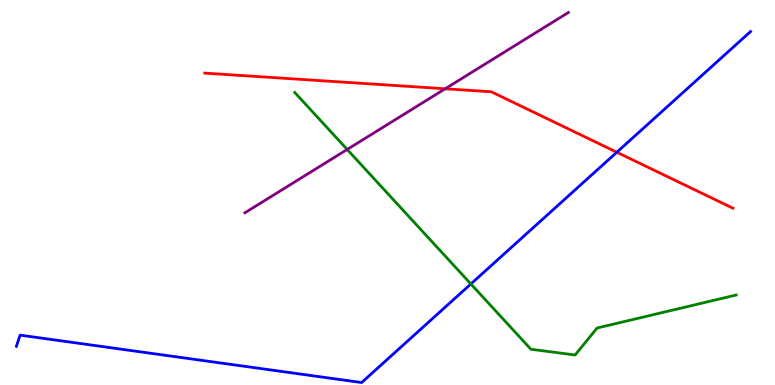[{'lines': ['blue', 'red'], 'intersections': [{'x': 7.96, 'y': 6.05}]}, {'lines': ['green', 'red'], 'intersections': []}, {'lines': ['purple', 'red'], 'intersections': [{'x': 5.74, 'y': 7.69}]}, {'lines': ['blue', 'green'], 'intersections': [{'x': 6.08, 'y': 2.62}]}, {'lines': ['blue', 'purple'], 'intersections': []}, {'lines': ['green', 'purple'], 'intersections': [{'x': 4.48, 'y': 6.12}]}]